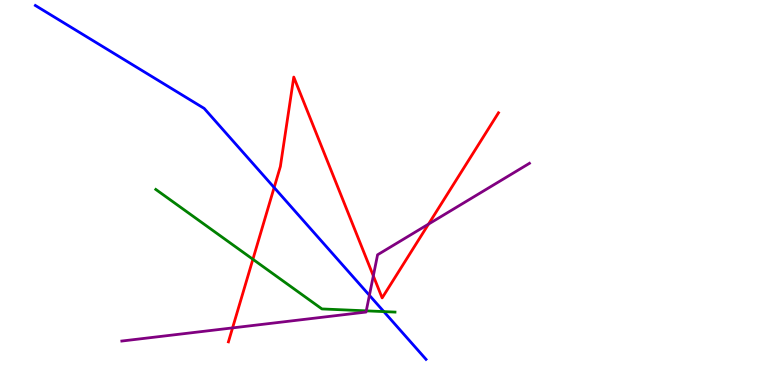[{'lines': ['blue', 'red'], 'intersections': [{'x': 3.54, 'y': 5.13}]}, {'lines': ['green', 'red'], 'intersections': [{'x': 3.26, 'y': 3.27}]}, {'lines': ['purple', 'red'], 'intersections': [{'x': 3.0, 'y': 1.48}, {'x': 4.82, 'y': 2.83}, {'x': 5.53, 'y': 4.18}]}, {'lines': ['blue', 'green'], 'intersections': [{'x': 4.95, 'y': 1.91}]}, {'lines': ['blue', 'purple'], 'intersections': [{'x': 4.77, 'y': 2.33}]}, {'lines': ['green', 'purple'], 'intersections': [{'x': 4.73, 'y': 1.93}]}]